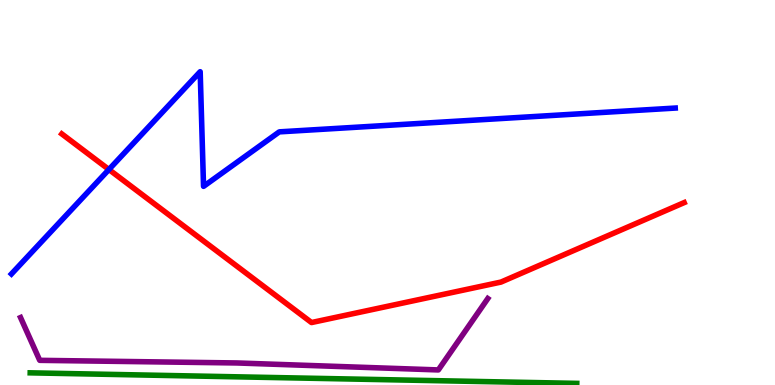[{'lines': ['blue', 'red'], 'intersections': [{'x': 1.41, 'y': 5.6}]}, {'lines': ['green', 'red'], 'intersections': []}, {'lines': ['purple', 'red'], 'intersections': []}, {'lines': ['blue', 'green'], 'intersections': []}, {'lines': ['blue', 'purple'], 'intersections': []}, {'lines': ['green', 'purple'], 'intersections': []}]